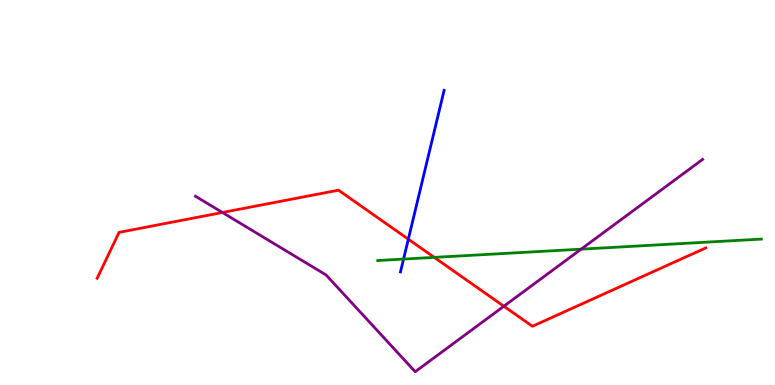[{'lines': ['blue', 'red'], 'intersections': [{'x': 5.27, 'y': 3.79}]}, {'lines': ['green', 'red'], 'intersections': [{'x': 5.6, 'y': 3.31}]}, {'lines': ['purple', 'red'], 'intersections': [{'x': 2.87, 'y': 4.48}, {'x': 6.5, 'y': 2.05}]}, {'lines': ['blue', 'green'], 'intersections': [{'x': 5.21, 'y': 3.27}]}, {'lines': ['blue', 'purple'], 'intersections': []}, {'lines': ['green', 'purple'], 'intersections': [{'x': 7.5, 'y': 3.53}]}]